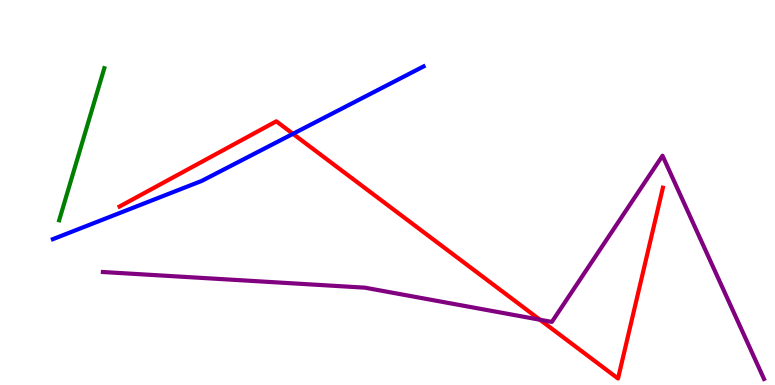[{'lines': ['blue', 'red'], 'intersections': [{'x': 3.78, 'y': 6.52}]}, {'lines': ['green', 'red'], 'intersections': []}, {'lines': ['purple', 'red'], 'intersections': [{'x': 6.97, 'y': 1.7}]}, {'lines': ['blue', 'green'], 'intersections': []}, {'lines': ['blue', 'purple'], 'intersections': []}, {'lines': ['green', 'purple'], 'intersections': []}]